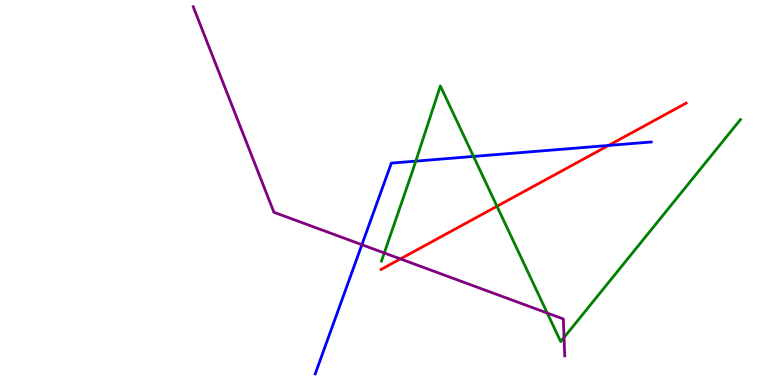[{'lines': ['blue', 'red'], 'intersections': [{'x': 7.85, 'y': 6.22}]}, {'lines': ['green', 'red'], 'intersections': [{'x': 6.41, 'y': 4.64}]}, {'lines': ['purple', 'red'], 'intersections': [{'x': 5.17, 'y': 3.28}]}, {'lines': ['blue', 'green'], 'intersections': [{'x': 5.36, 'y': 5.81}, {'x': 6.11, 'y': 5.94}]}, {'lines': ['blue', 'purple'], 'intersections': [{'x': 4.67, 'y': 3.64}]}, {'lines': ['green', 'purple'], 'intersections': [{'x': 4.96, 'y': 3.43}, {'x': 7.06, 'y': 1.87}, {'x': 7.28, 'y': 1.23}]}]